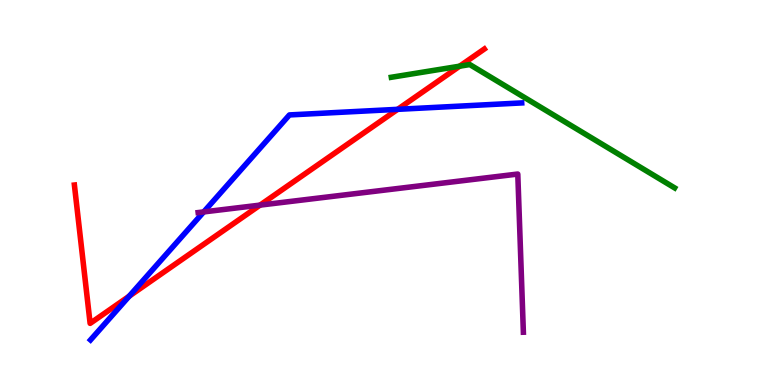[{'lines': ['blue', 'red'], 'intersections': [{'x': 1.67, 'y': 2.31}, {'x': 5.13, 'y': 7.16}]}, {'lines': ['green', 'red'], 'intersections': [{'x': 5.93, 'y': 8.28}]}, {'lines': ['purple', 'red'], 'intersections': [{'x': 3.36, 'y': 4.67}]}, {'lines': ['blue', 'green'], 'intersections': []}, {'lines': ['blue', 'purple'], 'intersections': [{'x': 2.63, 'y': 4.5}]}, {'lines': ['green', 'purple'], 'intersections': []}]